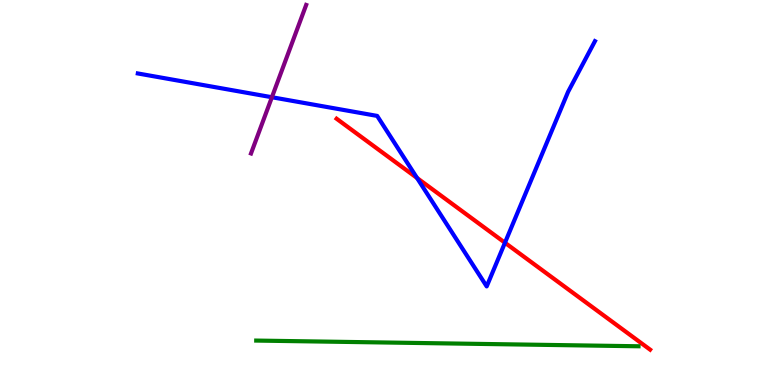[{'lines': ['blue', 'red'], 'intersections': [{'x': 5.38, 'y': 5.38}, {'x': 6.52, 'y': 3.7}]}, {'lines': ['green', 'red'], 'intersections': []}, {'lines': ['purple', 'red'], 'intersections': []}, {'lines': ['blue', 'green'], 'intersections': []}, {'lines': ['blue', 'purple'], 'intersections': [{'x': 3.51, 'y': 7.47}]}, {'lines': ['green', 'purple'], 'intersections': []}]